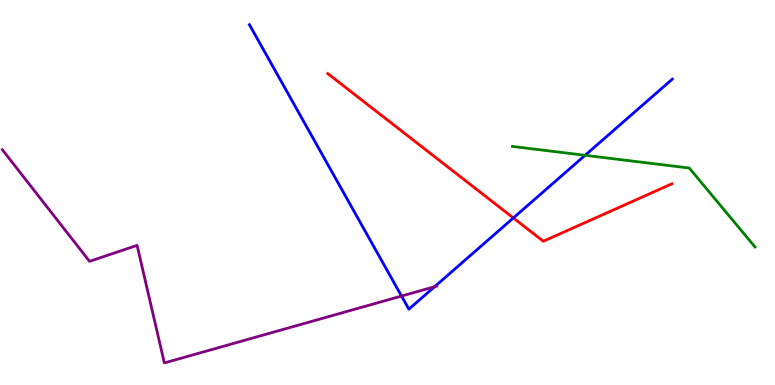[{'lines': ['blue', 'red'], 'intersections': [{'x': 6.62, 'y': 4.34}]}, {'lines': ['green', 'red'], 'intersections': []}, {'lines': ['purple', 'red'], 'intersections': []}, {'lines': ['blue', 'green'], 'intersections': [{'x': 7.55, 'y': 5.97}]}, {'lines': ['blue', 'purple'], 'intersections': [{'x': 5.18, 'y': 2.31}, {'x': 5.61, 'y': 2.55}]}, {'lines': ['green', 'purple'], 'intersections': []}]